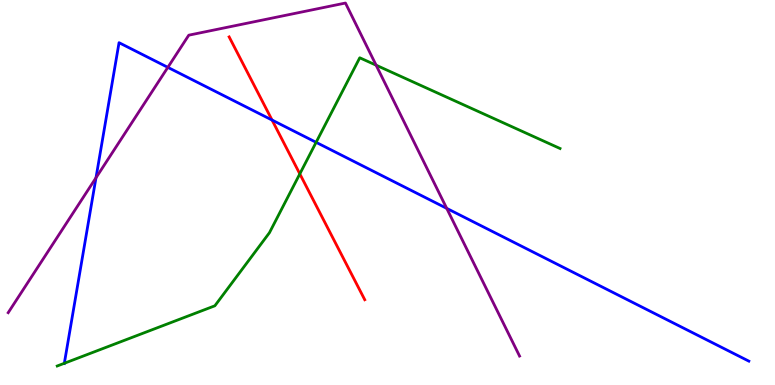[{'lines': ['blue', 'red'], 'intersections': [{'x': 3.51, 'y': 6.88}]}, {'lines': ['green', 'red'], 'intersections': [{'x': 3.87, 'y': 5.48}]}, {'lines': ['purple', 'red'], 'intersections': []}, {'lines': ['blue', 'green'], 'intersections': [{'x': 0.83, 'y': 0.564}, {'x': 4.08, 'y': 6.3}]}, {'lines': ['blue', 'purple'], 'intersections': [{'x': 1.24, 'y': 5.38}, {'x': 2.17, 'y': 8.25}, {'x': 5.76, 'y': 4.59}]}, {'lines': ['green', 'purple'], 'intersections': [{'x': 4.85, 'y': 8.31}]}]